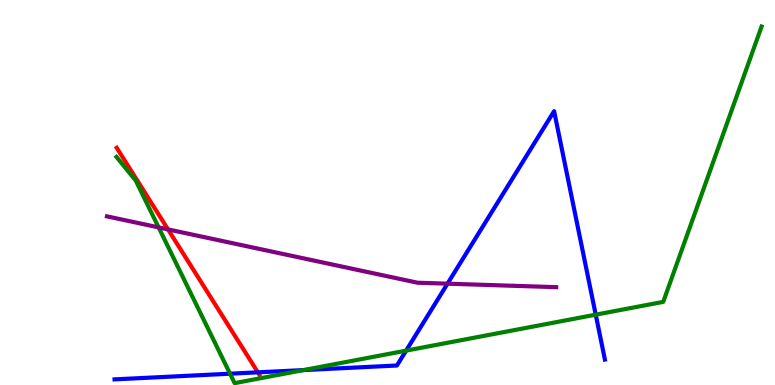[{'lines': ['blue', 'red'], 'intersections': [{'x': 3.33, 'y': 0.329}]}, {'lines': ['green', 'red'], 'intersections': []}, {'lines': ['purple', 'red'], 'intersections': [{'x': 2.17, 'y': 4.04}]}, {'lines': ['blue', 'green'], 'intersections': [{'x': 2.97, 'y': 0.293}, {'x': 3.92, 'y': 0.387}, {'x': 5.24, 'y': 0.893}, {'x': 7.69, 'y': 1.83}]}, {'lines': ['blue', 'purple'], 'intersections': [{'x': 5.77, 'y': 2.63}]}, {'lines': ['green', 'purple'], 'intersections': [{'x': 2.05, 'y': 4.09}]}]